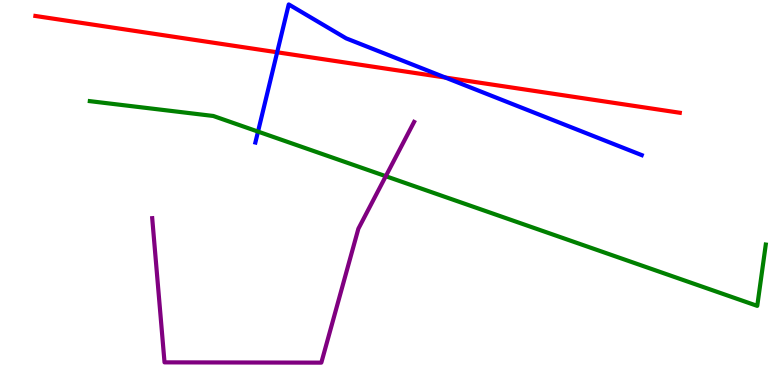[{'lines': ['blue', 'red'], 'intersections': [{'x': 3.58, 'y': 8.64}, {'x': 5.75, 'y': 7.99}]}, {'lines': ['green', 'red'], 'intersections': []}, {'lines': ['purple', 'red'], 'intersections': []}, {'lines': ['blue', 'green'], 'intersections': [{'x': 3.33, 'y': 6.58}]}, {'lines': ['blue', 'purple'], 'intersections': []}, {'lines': ['green', 'purple'], 'intersections': [{'x': 4.98, 'y': 5.42}]}]